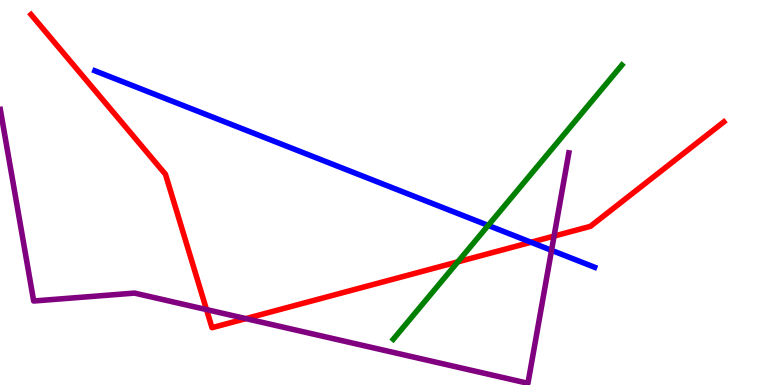[{'lines': ['blue', 'red'], 'intersections': [{'x': 6.85, 'y': 3.71}]}, {'lines': ['green', 'red'], 'intersections': [{'x': 5.91, 'y': 3.2}]}, {'lines': ['purple', 'red'], 'intersections': [{'x': 2.66, 'y': 1.96}, {'x': 3.17, 'y': 1.72}, {'x': 7.15, 'y': 3.87}]}, {'lines': ['blue', 'green'], 'intersections': [{'x': 6.3, 'y': 4.14}]}, {'lines': ['blue', 'purple'], 'intersections': [{'x': 7.12, 'y': 3.5}]}, {'lines': ['green', 'purple'], 'intersections': []}]